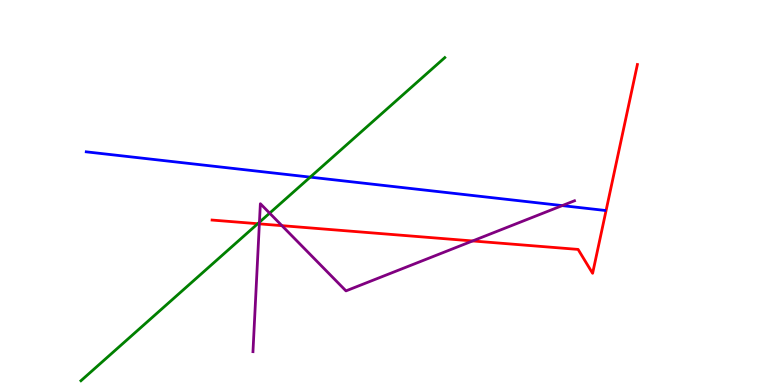[{'lines': ['blue', 'red'], 'intersections': []}, {'lines': ['green', 'red'], 'intersections': [{'x': 3.33, 'y': 4.19}]}, {'lines': ['purple', 'red'], 'intersections': [{'x': 3.35, 'y': 4.19}, {'x': 3.64, 'y': 4.14}, {'x': 6.1, 'y': 3.74}]}, {'lines': ['blue', 'green'], 'intersections': [{'x': 4.0, 'y': 5.4}]}, {'lines': ['blue', 'purple'], 'intersections': [{'x': 7.25, 'y': 4.66}]}, {'lines': ['green', 'purple'], 'intersections': [{'x': 3.35, 'y': 4.23}, {'x': 3.48, 'y': 4.46}]}]